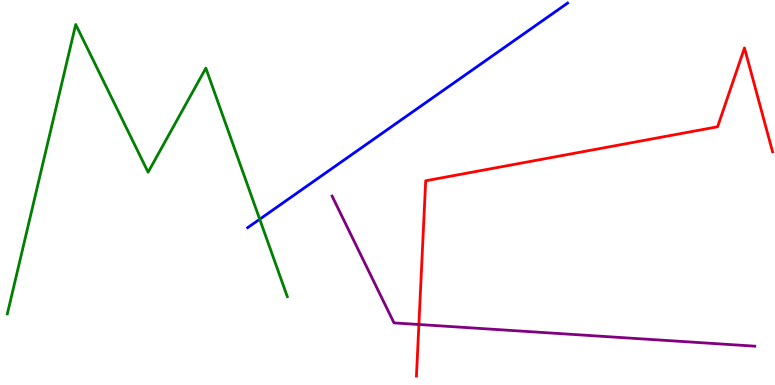[{'lines': ['blue', 'red'], 'intersections': []}, {'lines': ['green', 'red'], 'intersections': []}, {'lines': ['purple', 'red'], 'intersections': [{'x': 5.4, 'y': 1.57}]}, {'lines': ['blue', 'green'], 'intersections': [{'x': 3.35, 'y': 4.31}]}, {'lines': ['blue', 'purple'], 'intersections': []}, {'lines': ['green', 'purple'], 'intersections': []}]